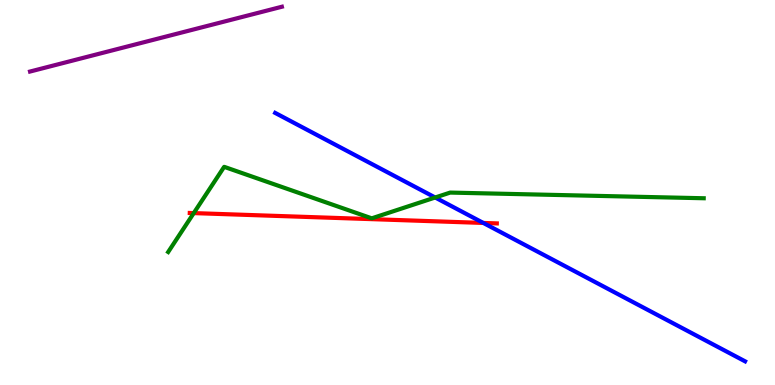[{'lines': ['blue', 'red'], 'intersections': [{'x': 6.24, 'y': 4.21}]}, {'lines': ['green', 'red'], 'intersections': [{'x': 2.5, 'y': 4.46}]}, {'lines': ['purple', 'red'], 'intersections': []}, {'lines': ['blue', 'green'], 'intersections': [{'x': 5.62, 'y': 4.87}]}, {'lines': ['blue', 'purple'], 'intersections': []}, {'lines': ['green', 'purple'], 'intersections': []}]